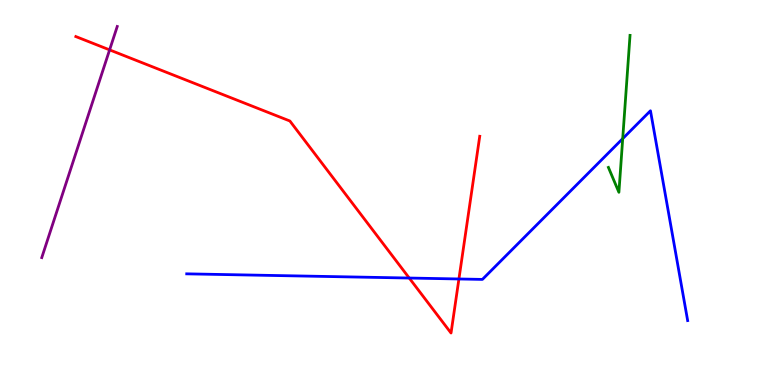[{'lines': ['blue', 'red'], 'intersections': [{'x': 5.28, 'y': 2.78}, {'x': 5.92, 'y': 2.75}]}, {'lines': ['green', 'red'], 'intersections': []}, {'lines': ['purple', 'red'], 'intersections': [{'x': 1.41, 'y': 8.7}]}, {'lines': ['blue', 'green'], 'intersections': [{'x': 8.03, 'y': 6.4}]}, {'lines': ['blue', 'purple'], 'intersections': []}, {'lines': ['green', 'purple'], 'intersections': []}]